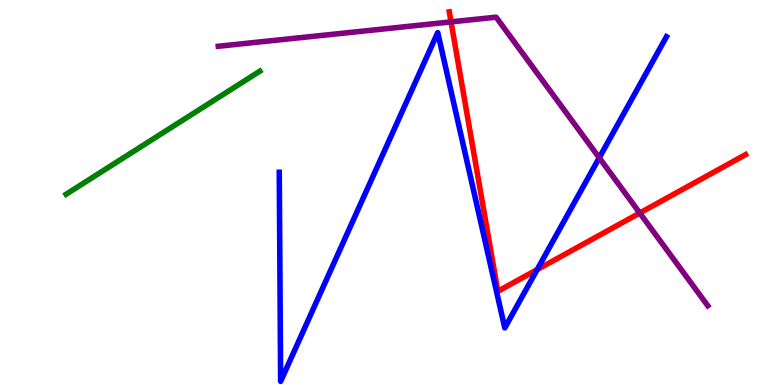[{'lines': ['blue', 'red'], 'intersections': [{'x': 6.93, 'y': 3.0}]}, {'lines': ['green', 'red'], 'intersections': []}, {'lines': ['purple', 'red'], 'intersections': [{'x': 5.82, 'y': 9.43}, {'x': 8.25, 'y': 4.47}]}, {'lines': ['blue', 'green'], 'intersections': []}, {'lines': ['blue', 'purple'], 'intersections': [{'x': 7.73, 'y': 5.9}]}, {'lines': ['green', 'purple'], 'intersections': []}]